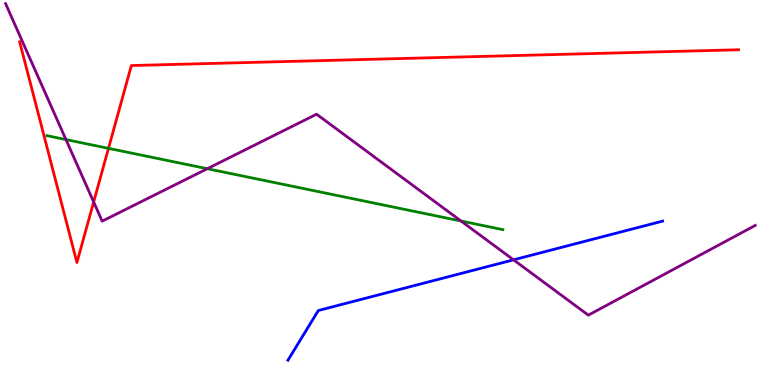[{'lines': ['blue', 'red'], 'intersections': []}, {'lines': ['green', 'red'], 'intersections': [{'x': 1.4, 'y': 6.15}]}, {'lines': ['purple', 'red'], 'intersections': [{'x': 1.21, 'y': 4.75}]}, {'lines': ['blue', 'green'], 'intersections': []}, {'lines': ['blue', 'purple'], 'intersections': [{'x': 6.63, 'y': 3.25}]}, {'lines': ['green', 'purple'], 'intersections': [{'x': 0.851, 'y': 6.37}, {'x': 2.67, 'y': 5.62}, {'x': 5.95, 'y': 4.26}]}]